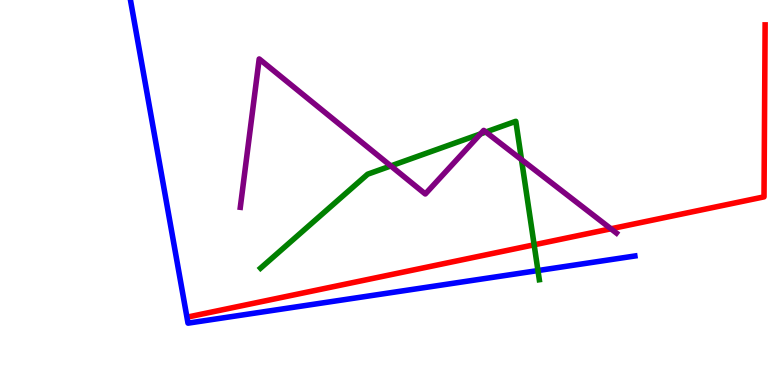[{'lines': ['blue', 'red'], 'intersections': []}, {'lines': ['green', 'red'], 'intersections': [{'x': 6.89, 'y': 3.64}]}, {'lines': ['purple', 'red'], 'intersections': [{'x': 7.88, 'y': 4.06}]}, {'lines': ['blue', 'green'], 'intersections': [{'x': 6.94, 'y': 2.97}]}, {'lines': ['blue', 'purple'], 'intersections': []}, {'lines': ['green', 'purple'], 'intersections': [{'x': 5.04, 'y': 5.69}, {'x': 6.2, 'y': 6.52}, {'x': 6.27, 'y': 6.57}, {'x': 6.73, 'y': 5.85}]}]